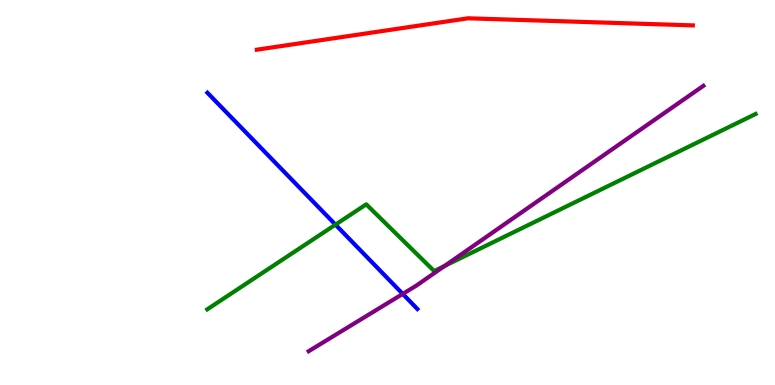[{'lines': ['blue', 'red'], 'intersections': []}, {'lines': ['green', 'red'], 'intersections': []}, {'lines': ['purple', 'red'], 'intersections': []}, {'lines': ['blue', 'green'], 'intersections': [{'x': 4.33, 'y': 4.16}]}, {'lines': ['blue', 'purple'], 'intersections': [{'x': 5.2, 'y': 2.37}]}, {'lines': ['green', 'purple'], 'intersections': [{'x': 5.74, 'y': 3.09}]}]